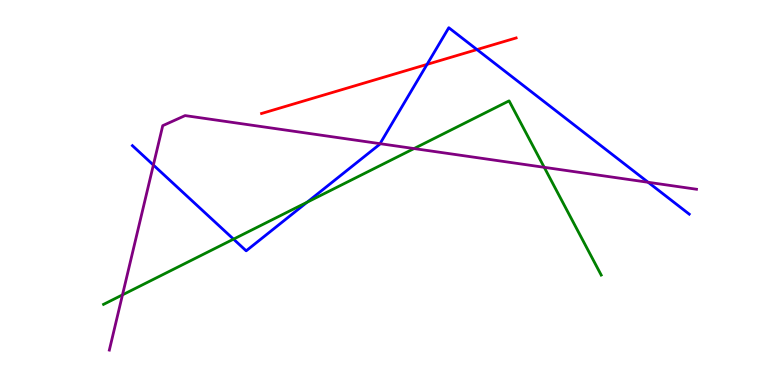[{'lines': ['blue', 'red'], 'intersections': [{'x': 5.51, 'y': 8.33}, {'x': 6.15, 'y': 8.71}]}, {'lines': ['green', 'red'], 'intersections': []}, {'lines': ['purple', 'red'], 'intersections': []}, {'lines': ['blue', 'green'], 'intersections': [{'x': 3.01, 'y': 3.79}, {'x': 3.96, 'y': 4.75}]}, {'lines': ['blue', 'purple'], 'intersections': [{'x': 1.98, 'y': 5.71}, {'x': 4.9, 'y': 6.27}, {'x': 8.36, 'y': 5.27}]}, {'lines': ['green', 'purple'], 'intersections': [{'x': 1.58, 'y': 2.34}, {'x': 5.34, 'y': 6.14}, {'x': 7.02, 'y': 5.65}]}]